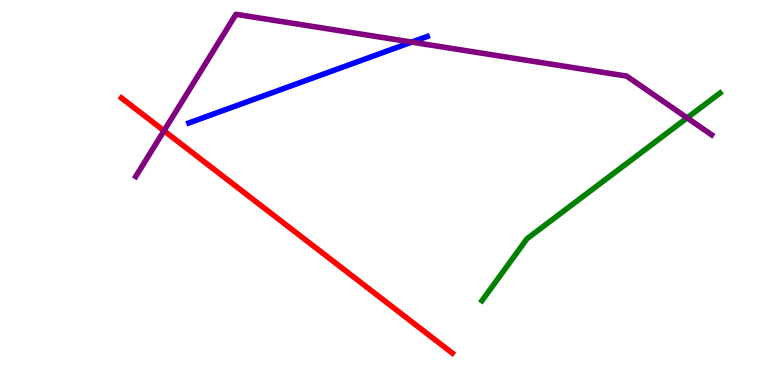[{'lines': ['blue', 'red'], 'intersections': []}, {'lines': ['green', 'red'], 'intersections': []}, {'lines': ['purple', 'red'], 'intersections': [{'x': 2.12, 'y': 6.6}]}, {'lines': ['blue', 'green'], 'intersections': []}, {'lines': ['blue', 'purple'], 'intersections': [{'x': 5.31, 'y': 8.91}]}, {'lines': ['green', 'purple'], 'intersections': [{'x': 8.87, 'y': 6.94}]}]